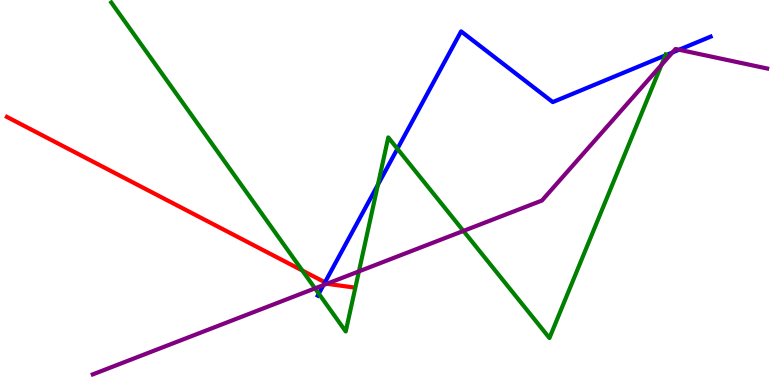[{'lines': ['blue', 'red'], 'intersections': [{'x': 4.19, 'y': 2.67}]}, {'lines': ['green', 'red'], 'intersections': [{'x': 3.9, 'y': 2.97}]}, {'lines': ['purple', 'red'], 'intersections': [{'x': 4.22, 'y': 2.63}]}, {'lines': ['blue', 'green'], 'intersections': [{'x': 4.11, 'y': 2.37}, {'x': 4.88, 'y': 5.2}, {'x': 5.13, 'y': 6.14}, {'x': 8.59, 'y': 8.56}]}, {'lines': ['blue', 'purple'], 'intersections': [{'x': 4.17, 'y': 2.6}, {'x': 8.68, 'y': 8.64}, {'x': 8.76, 'y': 8.71}]}, {'lines': ['green', 'purple'], 'intersections': [{'x': 4.06, 'y': 2.51}, {'x': 4.63, 'y': 2.95}, {'x': 5.98, 'y': 4.0}, {'x': 8.53, 'y': 8.31}]}]